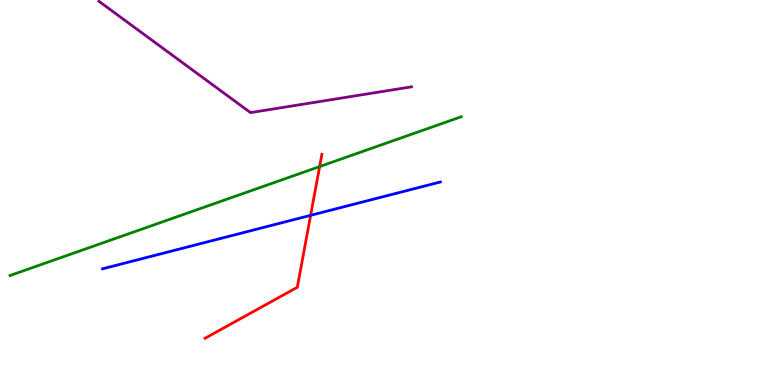[{'lines': ['blue', 'red'], 'intersections': [{'x': 4.01, 'y': 4.41}]}, {'lines': ['green', 'red'], 'intersections': [{'x': 4.12, 'y': 5.67}]}, {'lines': ['purple', 'red'], 'intersections': []}, {'lines': ['blue', 'green'], 'intersections': []}, {'lines': ['blue', 'purple'], 'intersections': []}, {'lines': ['green', 'purple'], 'intersections': []}]